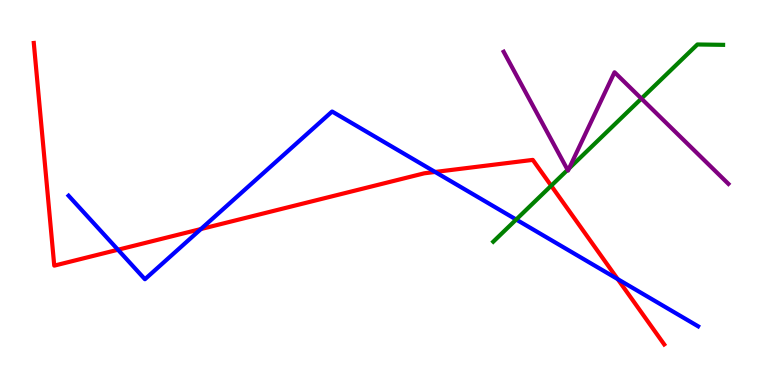[{'lines': ['blue', 'red'], 'intersections': [{'x': 1.52, 'y': 3.51}, {'x': 2.59, 'y': 4.05}, {'x': 5.61, 'y': 5.53}, {'x': 7.97, 'y': 2.75}]}, {'lines': ['green', 'red'], 'intersections': [{'x': 7.11, 'y': 5.18}]}, {'lines': ['purple', 'red'], 'intersections': []}, {'lines': ['blue', 'green'], 'intersections': [{'x': 6.66, 'y': 4.3}]}, {'lines': ['blue', 'purple'], 'intersections': []}, {'lines': ['green', 'purple'], 'intersections': [{'x': 7.32, 'y': 5.59}, {'x': 7.34, 'y': 5.62}, {'x': 8.28, 'y': 7.44}]}]